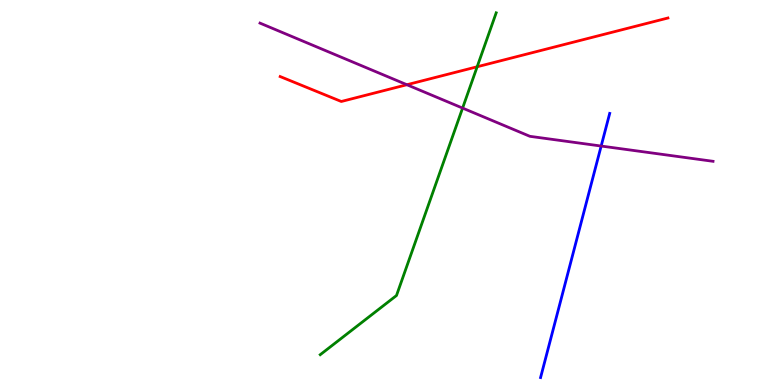[{'lines': ['blue', 'red'], 'intersections': []}, {'lines': ['green', 'red'], 'intersections': [{'x': 6.16, 'y': 8.27}]}, {'lines': ['purple', 'red'], 'intersections': [{'x': 5.25, 'y': 7.8}]}, {'lines': ['blue', 'green'], 'intersections': []}, {'lines': ['blue', 'purple'], 'intersections': [{'x': 7.76, 'y': 6.21}]}, {'lines': ['green', 'purple'], 'intersections': [{'x': 5.97, 'y': 7.19}]}]